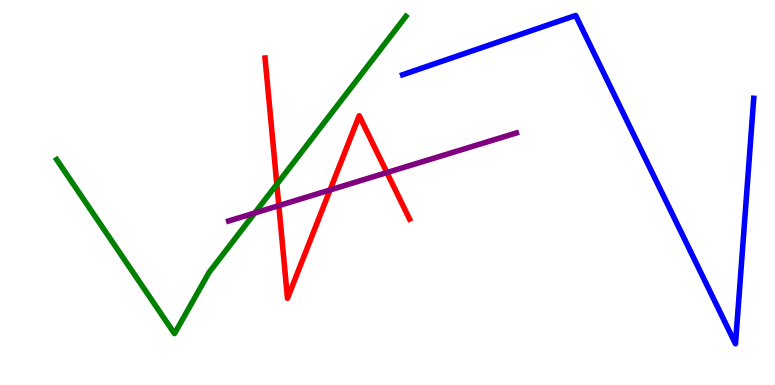[{'lines': ['blue', 'red'], 'intersections': []}, {'lines': ['green', 'red'], 'intersections': [{'x': 3.57, 'y': 5.21}]}, {'lines': ['purple', 'red'], 'intersections': [{'x': 3.6, 'y': 4.66}, {'x': 4.26, 'y': 5.07}, {'x': 4.99, 'y': 5.52}]}, {'lines': ['blue', 'green'], 'intersections': []}, {'lines': ['blue', 'purple'], 'intersections': []}, {'lines': ['green', 'purple'], 'intersections': [{'x': 3.29, 'y': 4.47}]}]